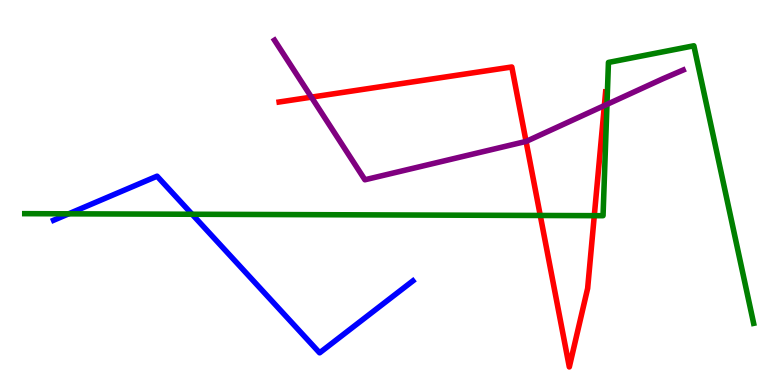[{'lines': ['blue', 'red'], 'intersections': []}, {'lines': ['green', 'red'], 'intersections': [{'x': 6.97, 'y': 4.4}, {'x': 7.67, 'y': 4.4}]}, {'lines': ['purple', 'red'], 'intersections': [{'x': 4.02, 'y': 7.48}, {'x': 6.79, 'y': 6.33}, {'x': 7.8, 'y': 7.26}]}, {'lines': ['blue', 'green'], 'intersections': [{'x': 0.886, 'y': 4.45}, {'x': 2.48, 'y': 4.44}]}, {'lines': ['blue', 'purple'], 'intersections': []}, {'lines': ['green', 'purple'], 'intersections': [{'x': 7.83, 'y': 7.29}]}]